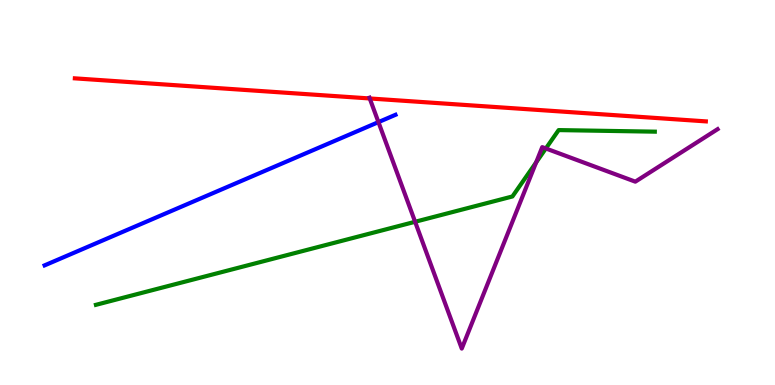[{'lines': ['blue', 'red'], 'intersections': []}, {'lines': ['green', 'red'], 'intersections': []}, {'lines': ['purple', 'red'], 'intersections': [{'x': 4.77, 'y': 7.44}]}, {'lines': ['blue', 'green'], 'intersections': []}, {'lines': ['blue', 'purple'], 'intersections': [{'x': 4.88, 'y': 6.83}]}, {'lines': ['green', 'purple'], 'intersections': [{'x': 5.36, 'y': 4.24}, {'x': 6.92, 'y': 5.78}, {'x': 7.04, 'y': 6.14}]}]